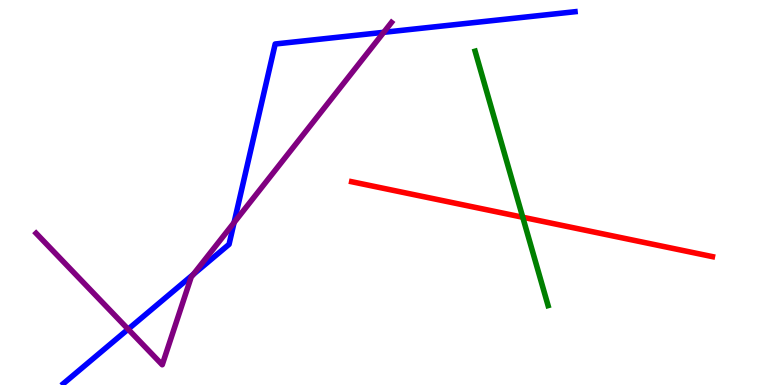[{'lines': ['blue', 'red'], 'intersections': []}, {'lines': ['green', 'red'], 'intersections': [{'x': 6.75, 'y': 4.36}]}, {'lines': ['purple', 'red'], 'intersections': []}, {'lines': ['blue', 'green'], 'intersections': []}, {'lines': ['blue', 'purple'], 'intersections': [{'x': 1.65, 'y': 1.45}, {'x': 2.49, 'y': 2.87}, {'x': 3.02, 'y': 4.22}, {'x': 4.95, 'y': 9.16}]}, {'lines': ['green', 'purple'], 'intersections': []}]